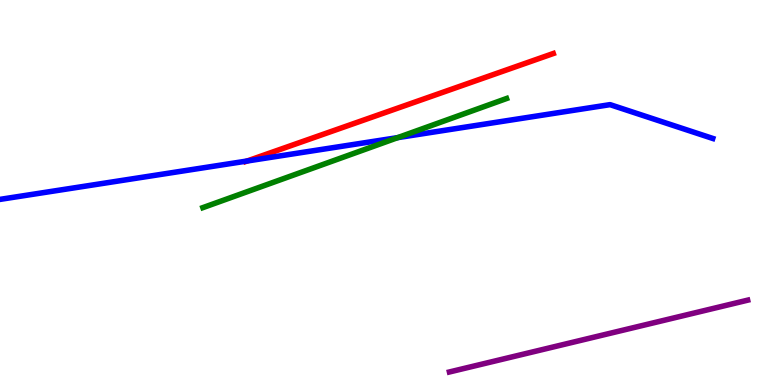[{'lines': ['blue', 'red'], 'intersections': [{'x': 3.19, 'y': 5.82}]}, {'lines': ['green', 'red'], 'intersections': []}, {'lines': ['purple', 'red'], 'intersections': []}, {'lines': ['blue', 'green'], 'intersections': [{'x': 5.13, 'y': 6.43}]}, {'lines': ['blue', 'purple'], 'intersections': []}, {'lines': ['green', 'purple'], 'intersections': []}]